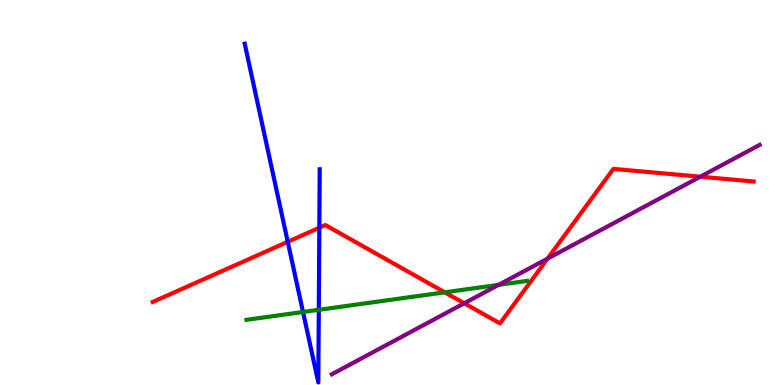[{'lines': ['blue', 'red'], 'intersections': [{'x': 3.71, 'y': 3.72}, {'x': 4.12, 'y': 4.08}]}, {'lines': ['green', 'red'], 'intersections': [{'x': 5.74, 'y': 2.41}]}, {'lines': ['purple', 'red'], 'intersections': [{'x': 5.99, 'y': 2.12}, {'x': 7.07, 'y': 3.28}, {'x': 9.04, 'y': 5.41}]}, {'lines': ['blue', 'green'], 'intersections': [{'x': 3.91, 'y': 1.9}, {'x': 4.11, 'y': 1.95}]}, {'lines': ['blue', 'purple'], 'intersections': []}, {'lines': ['green', 'purple'], 'intersections': [{'x': 6.43, 'y': 2.6}]}]